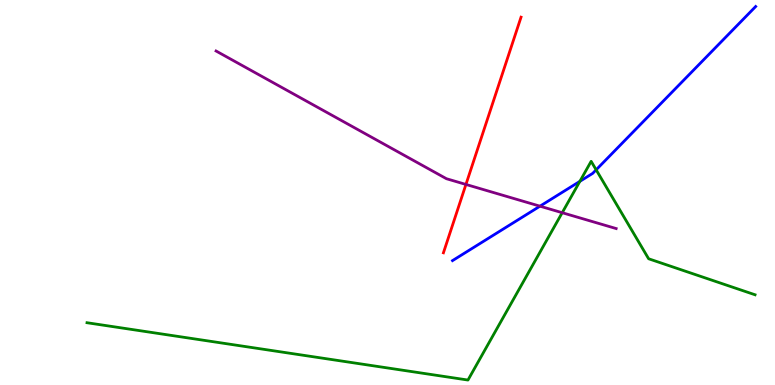[{'lines': ['blue', 'red'], 'intersections': []}, {'lines': ['green', 'red'], 'intersections': []}, {'lines': ['purple', 'red'], 'intersections': [{'x': 6.01, 'y': 5.21}]}, {'lines': ['blue', 'green'], 'intersections': [{'x': 7.48, 'y': 5.29}, {'x': 7.69, 'y': 5.59}]}, {'lines': ['blue', 'purple'], 'intersections': [{'x': 6.97, 'y': 4.64}]}, {'lines': ['green', 'purple'], 'intersections': [{'x': 7.25, 'y': 4.48}]}]